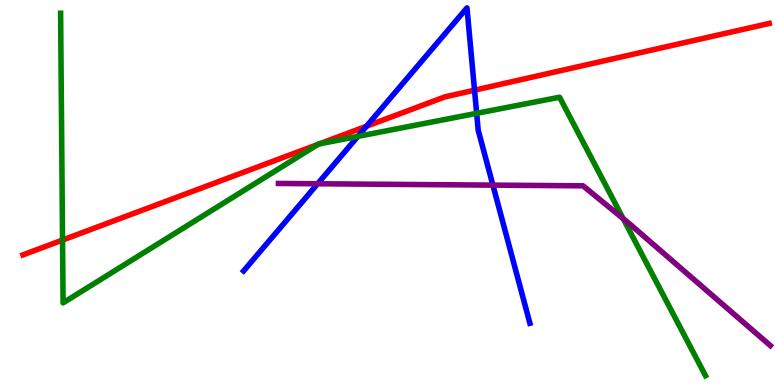[{'lines': ['blue', 'red'], 'intersections': [{'x': 4.73, 'y': 6.72}, {'x': 6.12, 'y': 7.66}]}, {'lines': ['green', 'red'], 'intersections': [{'x': 0.807, 'y': 3.76}, {'x': 4.1, 'y': 6.25}, {'x': 4.12, 'y': 6.26}]}, {'lines': ['purple', 'red'], 'intersections': []}, {'lines': ['blue', 'green'], 'intersections': [{'x': 4.62, 'y': 6.46}, {'x': 6.15, 'y': 7.06}]}, {'lines': ['blue', 'purple'], 'intersections': [{'x': 4.1, 'y': 5.23}, {'x': 6.36, 'y': 5.19}]}, {'lines': ['green', 'purple'], 'intersections': [{'x': 8.04, 'y': 4.32}]}]